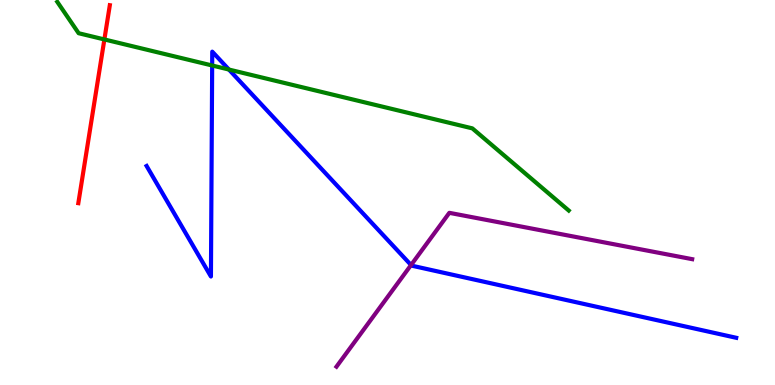[{'lines': ['blue', 'red'], 'intersections': []}, {'lines': ['green', 'red'], 'intersections': [{'x': 1.35, 'y': 8.98}]}, {'lines': ['purple', 'red'], 'intersections': []}, {'lines': ['blue', 'green'], 'intersections': [{'x': 2.74, 'y': 8.3}, {'x': 2.95, 'y': 8.19}]}, {'lines': ['blue', 'purple'], 'intersections': [{'x': 5.3, 'y': 3.12}]}, {'lines': ['green', 'purple'], 'intersections': []}]